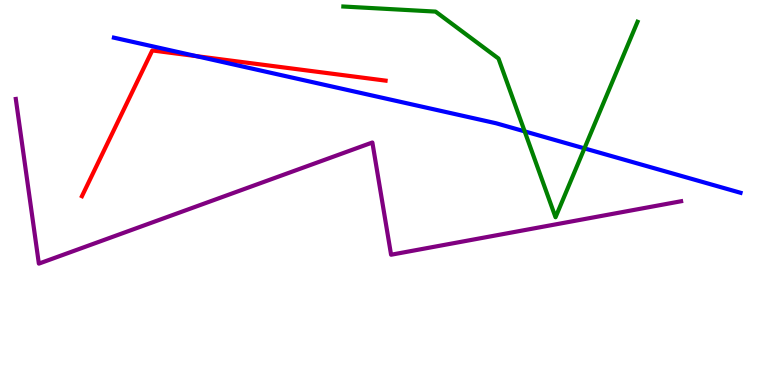[{'lines': ['blue', 'red'], 'intersections': [{'x': 2.53, 'y': 8.54}]}, {'lines': ['green', 'red'], 'intersections': []}, {'lines': ['purple', 'red'], 'intersections': []}, {'lines': ['blue', 'green'], 'intersections': [{'x': 6.77, 'y': 6.59}, {'x': 7.54, 'y': 6.15}]}, {'lines': ['blue', 'purple'], 'intersections': []}, {'lines': ['green', 'purple'], 'intersections': []}]